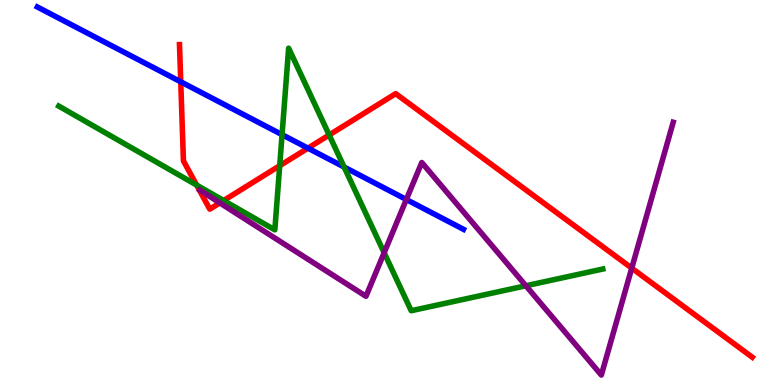[{'lines': ['blue', 'red'], 'intersections': [{'x': 2.33, 'y': 7.88}, {'x': 3.97, 'y': 6.15}]}, {'lines': ['green', 'red'], 'intersections': [{'x': 2.54, 'y': 5.19}, {'x': 2.89, 'y': 4.79}, {'x': 3.61, 'y': 5.7}, {'x': 4.25, 'y': 6.49}]}, {'lines': ['purple', 'red'], 'intersections': [{'x': 2.84, 'y': 4.73}, {'x': 8.15, 'y': 3.04}]}, {'lines': ['blue', 'green'], 'intersections': [{'x': 3.64, 'y': 6.5}, {'x': 4.44, 'y': 5.66}]}, {'lines': ['blue', 'purple'], 'intersections': [{'x': 5.24, 'y': 4.82}]}, {'lines': ['green', 'purple'], 'intersections': [{'x': 4.96, 'y': 3.44}, {'x': 6.79, 'y': 2.58}]}]